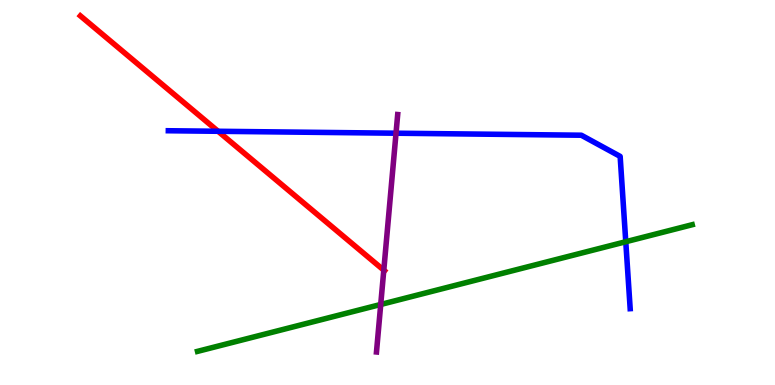[{'lines': ['blue', 'red'], 'intersections': [{'x': 2.81, 'y': 6.59}]}, {'lines': ['green', 'red'], 'intersections': []}, {'lines': ['purple', 'red'], 'intersections': [{'x': 4.95, 'y': 2.98}]}, {'lines': ['blue', 'green'], 'intersections': [{'x': 8.07, 'y': 3.72}]}, {'lines': ['blue', 'purple'], 'intersections': [{'x': 5.11, 'y': 6.54}]}, {'lines': ['green', 'purple'], 'intersections': [{'x': 4.91, 'y': 2.09}]}]